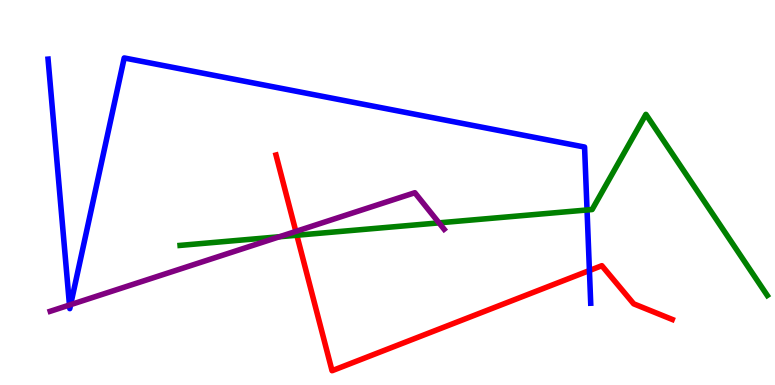[{'lines': ['blue', 'red'], 'intersections': [{'x': 7.61, 'y': 2.97}]}, {'lines': ['green', 'red'], 'intersections': [{'x': 3.83, 'y': 3.89}]}, {'lines': ['purple', 'red'], 'intersections': [{'x': 3.82, 'y': 3.99}]}, {'lines': ['blue', 'green'], 'intersections': [{'x': 7.57, 'y': 4.55}]}, {'lines': ['blue', 'purple'], 'intersections': [{'x': 0.896, 'y': 2.08}, {'x': 0.912, 'y': 2.09}]}, {'lines': ['green', 'purple'], 'intersections': [{'x': 3.61, 'y': 3.85}, {'x': 5.66, 'y': 4.21}]}]